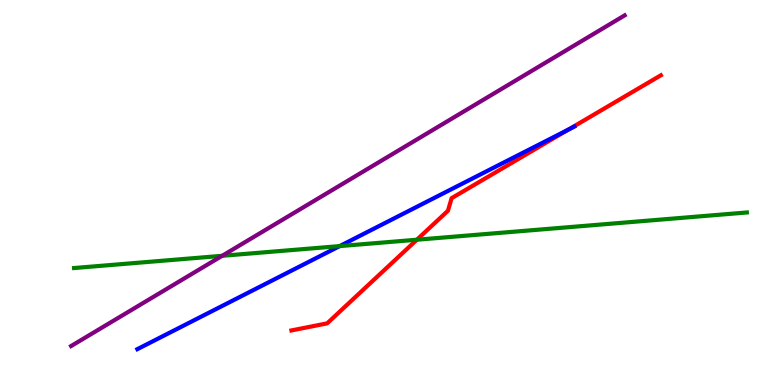[{'lines': ['blue', 'red'], 'intersections': [{'x': 7.33, 'y': 6.63}]}, {'lines': ['green', 'red'], 'intersections': [{'x': 5.38, 'y': 3.77}]}, {'lines': ['purple', 'red'], 'intersections': []}, {'lines': ['blue', 'green'], 'intersections': [{'x': 4.38, 'y': 3.61}]}, {'lines': ['blue', 'purple'], 'intersections': []}, {'lines': ['green', 'purple'], 'intersections': [{'x': 2.87, 'y': 3.36}]}]